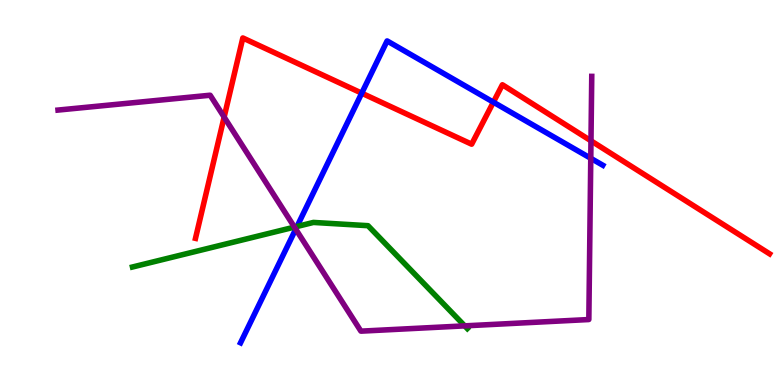[{'lines': ['blue', 'red'], 'intersections': [{'x': 4.67, 'y': 7.58}, {'x': 6.37, 'y': 7.35}]}, {'lines': ['green', 'red'], 'intersections': []}, {'lines': ['purple', 'red'], 'intersections': [{'x': 2.89, 'y': 6.96}, {'x': 7.63, 'y': 6.34}]}, {'lines': ['blue', 'green'], 'intersections': [{'x': 3.83, 'y': 4.12}]}, {'lines': ['blue', 'purple'], 'intersections': [{'x': 3.82, 'y': 4.05}, {'x': 7.62, 'y': 5.89}]}, {'lines': ['green', 'purple'], 'intersections': [{'x': 3.8, 'y': 4.1}, {'x': 6.0, 'y': 1.54}]}]